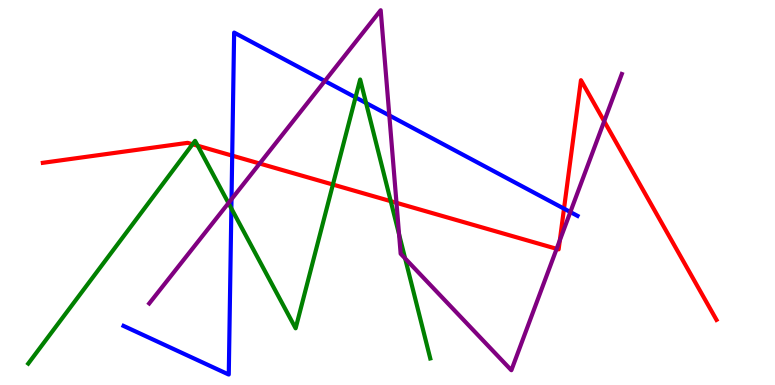[{'lines': ['blue', 'red'], 'intersections': [{'x': 3.0, 'y': 5.96}, {'x': 7.28, 'y': 4.58}]}, {'lines': ['green', 'red'], 'intersections': [{'x': 2.48, 'y': 6.25}, {'x': 2.55, 'y': 6.21}, {'x': 4.3, 'y': 5.21}, {'x': 5.04, 'y': 4.77}]}, {'lines': ['purple', 'red'], 'intersections': [{'x': 3.35, 'y': 5.75}, {'x': 5.12, 'y': 4.73}, {'x': 7.18, 'y': 3.54}, {'x': 7.22, 'y': 3.76}, {'x': 7.8, 'y': 6.85}]}, {'lines': ['blue', 'green'], 'intersections': [{'x': 2.99, 'y': 4.58}, {'x': 4.59, 'y': 7.47}, {'x': 4.72, 'y': 7.32}]}, {'lines': ['blue', 'purple'], 'intersections': [{'x': 2.99, 'y': 4.83}, {'x': 4.19, 'y': 7.9}, {'x': 5.02, 'y': 7.0}, {'x': 7.36, 'y': 4.49}]}, {'lines': ['green', 'purple'], 'intersections': [{'x': 2.95, 'y': 4.73}, {'x': 5.15, 'y': 3.91}, {'x': 5.23, 'y': 3.29}]}]